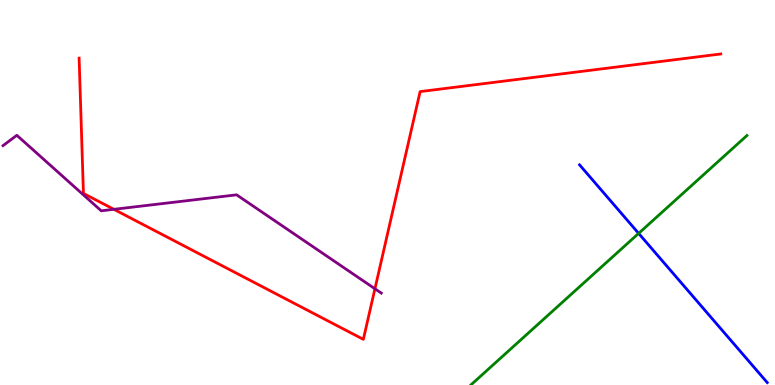[{'lines': ['blue', 'red'], 'intersections': []}, {'lines': ['green', 'red'], 'intersections': []}, {'lines': ['purple', 'red'], 'intersections': [{'x': 1.47, 'y': 4.56}, {'x': 4.84, 'y': 2.5}]}, {'lines': ['blue', 'green'], 'intersections': [{'x': 8.24, 'y': 3.94}]}, {'lines': ['blue', 'purple'], 'intersections': []}, {'lines': ['green', 'purple'], 'intersections': []}]